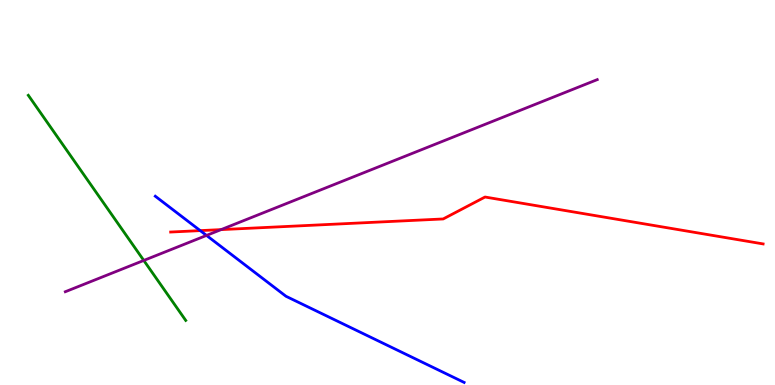[{'lines': ['blue', 'red'], 'intersections': [{'x': 2.58, 'y': 4.01}]}, {'lines': ['green', 'red'], 'intersections': []}, {'lines': ['purple', 'red'], 'intersections': [{'x': 2.85, 'y': 4.04}]}, {'lines': ['blue', 'green'], 'intersections': []}, {'lines': ['blue', 'purple'], 'intersections': [{'x': 2.66, 'y': 3.89}]}, {'lines': ['green', 'purple'], 'intersections': [{'x': 1.86, 'y': 3.24}]}]